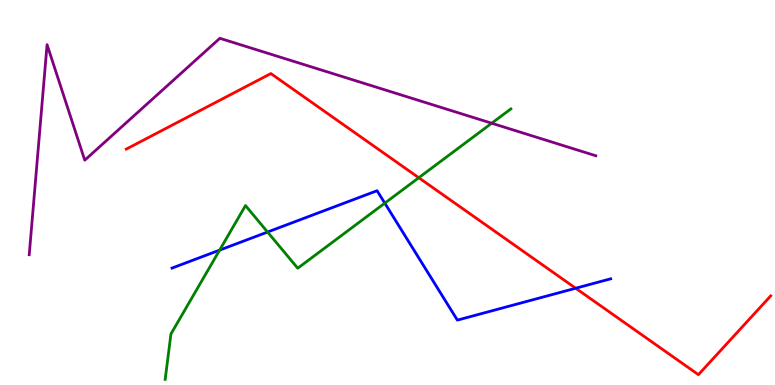[{'lines': ['blue', 'red'], 'intersections': [{'x': 7.43, 'y': 2.51}]}, {'lines': ['green', 'red'], 'intersections': [{'x': 5.4, 'y': 5.38}]}, {'lines': ['purple', 'red'], 'intersections': []}, {'lines': ['blue', 'green'], 'intersections': [{'x': 2.83, 'y': 3.5}, {'x': 3.45, 'y': 3.97}, {'x': 4.97, 'y': 4.72}]}, {'lines': ['blue', 'purple'], 'intersections': []}, {'lines': ['green', 'purple'], 'intersections': [{'x': 6.34, 'y': 6.8}]}]